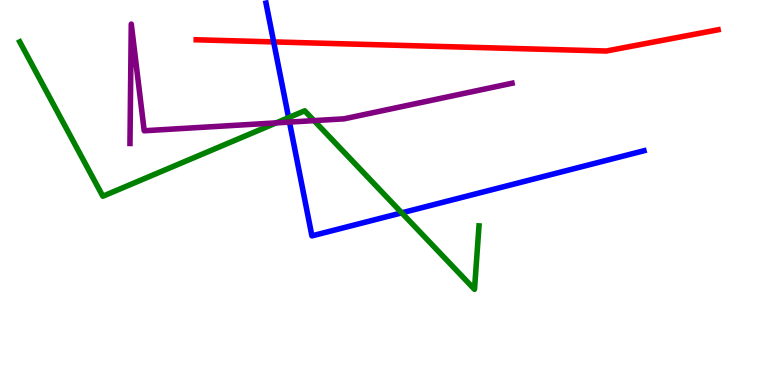[{'lines': ['blue', 'red'], 'intersections': [{'x': 3.53, 'y': 8.91}]}, {'lines': ['green', 'red'], 'intersections': []}, {'lines': ['purple', 'red'], 'intersections': []}, {'lines': ['blue', 'green'], 'intersections': [{'x': 3.72, 'y': 6.94}, {'x': 5.18, 'y': 4.47}]}, {'lines': ['blue', 'purple'], 'intersections': [{'x': 3.74, 'y': 6.83}]}, {'lines': ['green', 'purple'], 'intersections': [{'x': 3.56, 'y': 6.81}, {'x': 4.05, 'y': 6.87}]}]